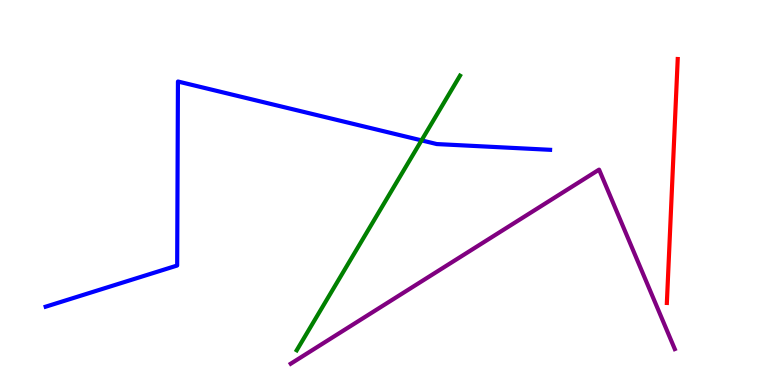[{'lines': ['blue', 'red'], 'intersections': []}, {'lines': ['green', 'red'], 'intersections': []}, {'lines': ['purple', 'red'], 'intersections': []}, {'lines': ['blue', 'green'], 'intersections': [{'x': 5.44, 'y': 6.35}]}, {'lines': ['blue', 'purple'], 'intersections': []}, {'lines': ['green', 'purple'], 'intersections': []}]